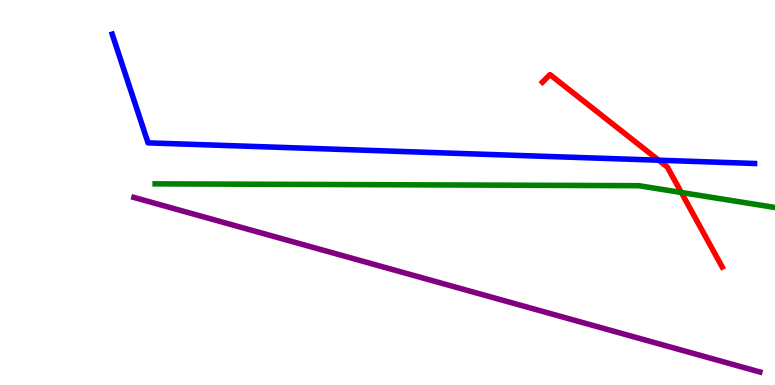[{'lines': ['blue', 'red'], 'intersections': [{'x': 8.5, 'y': 5.84}]}, {'lines': ['green', 'red'], 'intersections': [{'x': 8.79, 'y': 5.0}]}, {'lines': ['purple', 'red'], 'intersections': []}, {'lines': ['blue', 'green'], 'intersections': []}, {'lines': ['blue', 'purple'], 'intersections': []}, {'lines': ['green', 'purple'], 'intersections': []}]